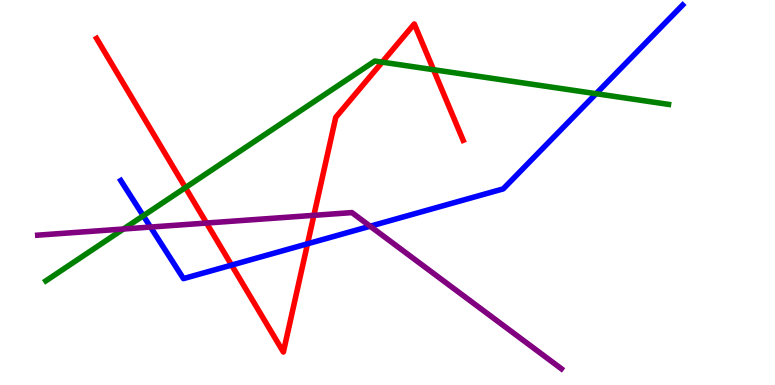[{'lines': ['blue', 'red'], 'intersections': [{'x': 2.99, 'y': 3.11}, {'x': 3.97, 'y': 3.67}]}, {'lines': ['green', 'red'], 'intersections': [{'x': 2.39, 'y': 5.13}, {'x': 4.93, 'y': 8.39}, {'x': 5.59, 'y': 8.19}]}, {'lines': ['purple', 'red'], 'intersections': [{'x': 2.67, 'y': 4.21}, {'x': 4.05, 'y': 4.41}]}, {'lines': ['blue', 'green'], 'intersections': [{'x': 1.85, 'y': 4.4}, {'x': 7.69, 'y': 7.57}]}, {'lines': ['blue', 'purple'], 'intersections': [{'x': 1.94, 'y': 4.1}, {'x': 4.78, 'y': 4.12}]}, {'lines': ['green', 'purple'], 'intersections': [{'x': 1.59, 'y': 4.05}]}]